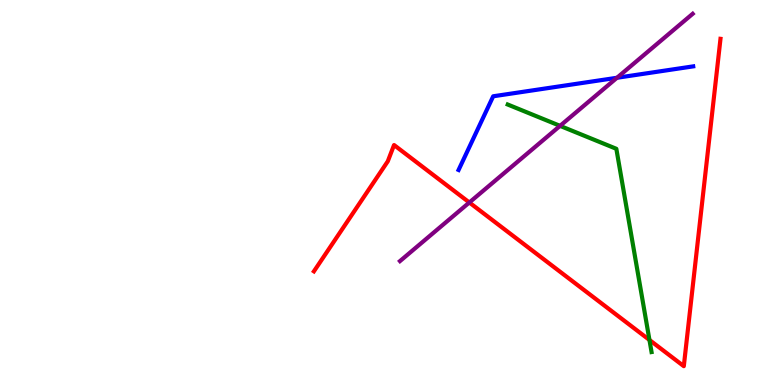[{'lines': ['blue', 'red'], 'intersections': []}, {'lines': ['green', 'red'], 'intersections': [{'x': 8.38, 'y': 1.17}]}, {'lines': ['purple', 'red'], 'intersections': [{'x': 6.06, 'y': 4.74}]}, {'lines': ['blue', 'green'], 'intersections': []}, {'lines': ['blue', 'purple'], 'intersections': [{'x': 7.96, 'y': 7.98}]}, {'lines': ['green', 'purple'], 'intersections': [{'x': 7.23, 'y': 6.73}]}]